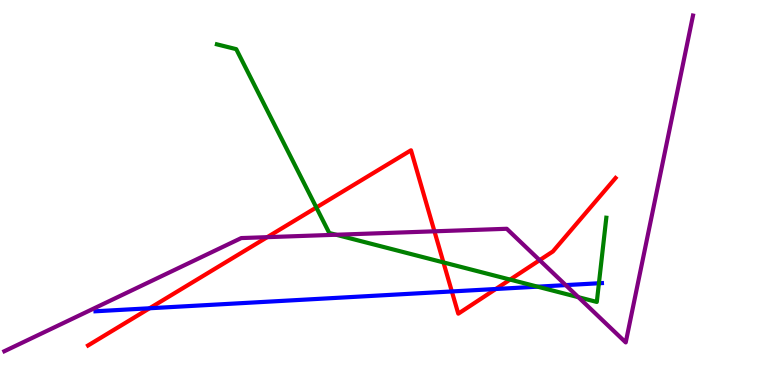[{'lines': ['blue', 'red'], 'intersections': [{'x': 1.93, 'y': 1.99}, {'x': 5.83, 'y': 2.43}, {'x': 6.4, 'y': 2.49}]}, {'lines': ['green', 'red'], 'intersections': [{'x': 4.08, 'y': 4.61}, {'x': 5.72, 'y': 3.18}, {'x': 6.58, 'y': 2.74}]}, {'lines': ['purple', 'red'], 'intersections': [{'x': 3.45, 'y': 3.84}, {'x': 5.61, 'y': 3.99}, {'x': 6.96, 'y': 3.24}]}, {'lines': ['blue', 'green'], 'intersections': [{'x': 6.94, 'y': 2.55}, {'x': 7.73, 'y': 2.64}]}, {'lines': ['blue', 'purple'], 'intersections': [{'x': 7.3, 'y': 2.59}]}, {'lines': ['green', 'purple'], 'intersections': [{'x': 4.34, 'y': 3.9}, {'x': 7.46, 'y': 2.28}]}]